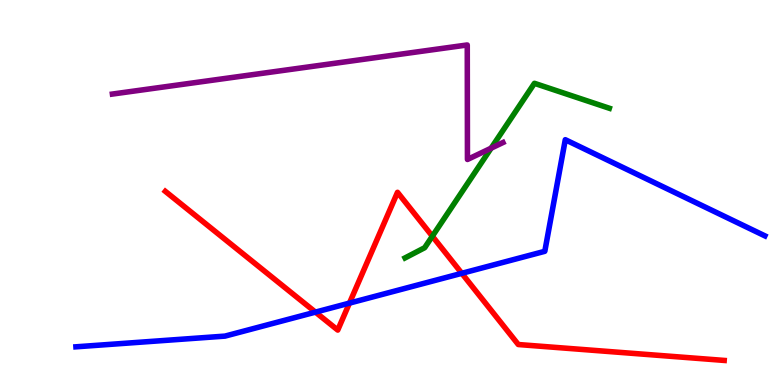[{'lines': ['blue', 'red'], 'intersections': [{'x': 4.07, 'y': 1.89}, {'x': 4.51, 'y': 2.13}, {'x': 5.96, 'y': 2.9}]}, {'lines': ['green', 'red'], 'intersections': [{'x': 5.58, 'y': 3.86}]}, {'lines': ['purple', 'red'], 'intersections': []}, {'lines': ['blue', 'green'], 'intersections': []}, {'lines': ['blue', 'purple'], 'intersections': []}, {'lines': ['green', 'purple'], 'intersections': [{'x': 6.34, 'y': 6.15}]}]